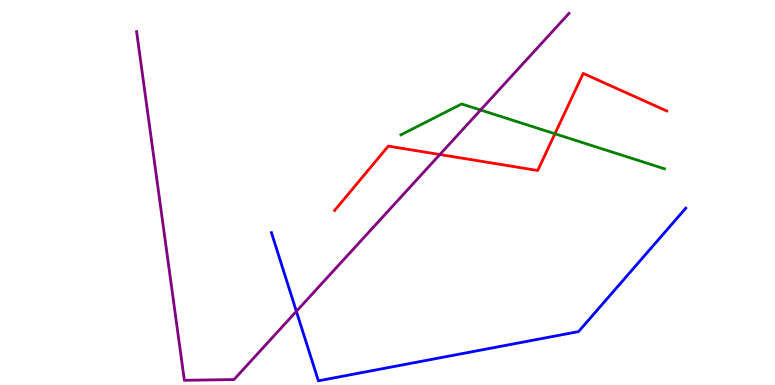[{'lines': ['blue', 'red'], 'intersections': []}, {'lines': ['green', 'red'], 'intersections': [{'x': 7.16, 'y': 6.53}]}, {'lines': ['purple', 'red'], 'intersections': [{'x': 5.68, 'y': 5.99}]}, {'lines': ['blue', 'green'], 'intersections': []}, {'lines': ['blue', 'purple'], 'intersections': [{'x': 3.82, 'y': 1.91}]}, {'lines': ['green', 'purple'], 'intersections': [{'x': 6.2, 'y': 7.14}]}]